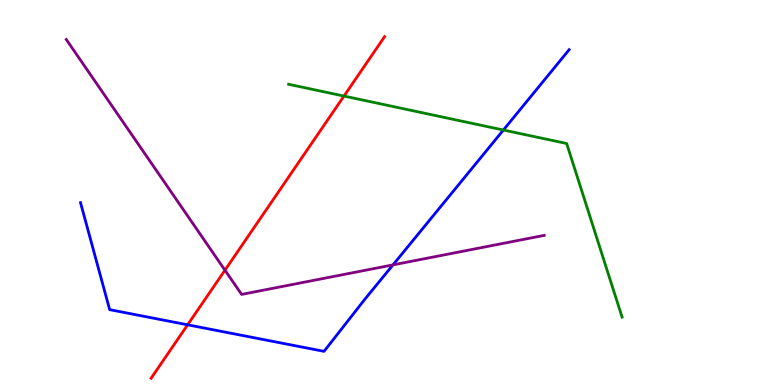[{'lines': ['blue', 'red'], 'intersections': [{'x': 2.42, 'y': 1.56}]}, {'lines': ['green', 'red'], 'intersections': [{'x': 4.44, 'y': 7.5}]}, {'lines': ['purple', 'red'], 'intersections': [{'x': 2.9, 'y': 2.98}]}, {'lines': ['blue', 'green'], 'intersections': [{'x': 6.5, 'y': 6.62}]}, {'lines': ['blue', 'purple'], 'intersections': [{'x': 5.07, 'y': 3.12}]}, {'lines': ['green', 'purple'], 'intersections': []}]